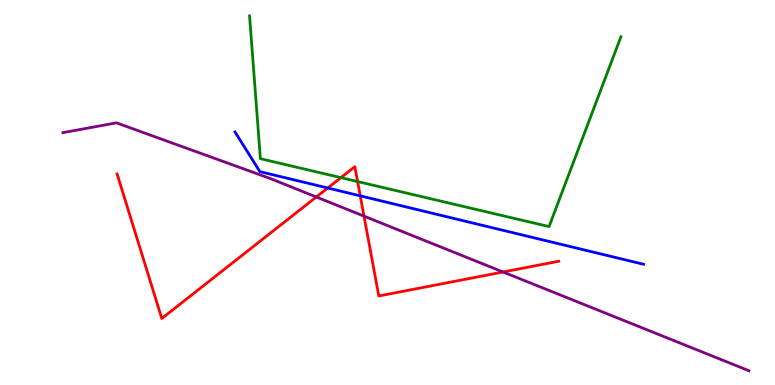[{'lines': ['blue', 'red'], 'intersections': [{'x': 4.23, 'y': 5.12}, {'x': 4.65, 'y': 4.91}]}, {'lines': ['green', 'red'], 'intersections': [{'x': 4.4, 'y': 5.39}, {'x': 4.61, 'y': 5.28}]}, {'lines': ['purple', 'red'], 'intersections': [{'x': 4.08, 'y': 4.88}, {'x': 4.7, 'y': 4.39}, {'x': 6.49, 'y': 2.94}]}, {'lines': ['blue', 'green'], 'intersections': []}, {'lines': ['blue', 'purple'], 'intersections': []}, {'lines': ['green', 'purple'], 'intersections': []}]